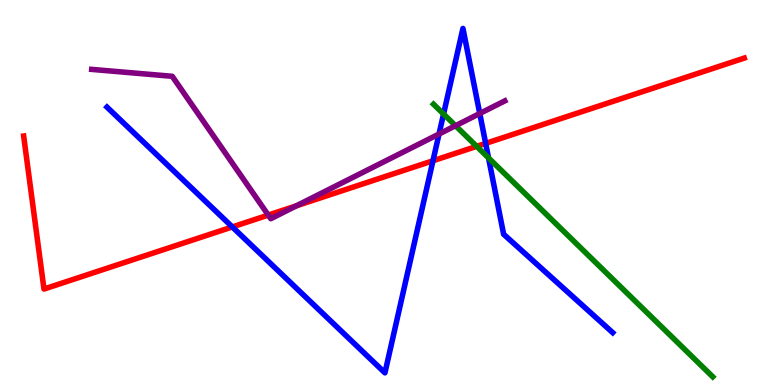[{'lines': ['blue', 'red'], 'intersections': [{'x': 3.0, 'y': 4.11}, {'x': 5.59, 'y': 5.82}, {'x': 6.27, 'y': 6.28}]}, {'lines': ['green', 'red'], 'intersections': [{'x': 6.15, 'y': 6.2}]}, {'lines': ['purple', 'red'], 'intersections': [{'x': 3.46, 'y': 4.41}, {'x': 3.83, 'y': 4.65}]}, {'lines': ['blue', 'green'], 'intersections': [{'x': 5.72, 'y': 7.04}, {'x': 6.3, 'y': 5.9}]}, {'lines': ['blue', 'purple'], 'intersections': [{'x': 5.66, 'y': 6.52}, {'x': 6.19, 'y': 7.05}]}, {'lines': ['green', 'purple'], 'intersections': [{'x': 5.88, 'y': 6.73}]}]